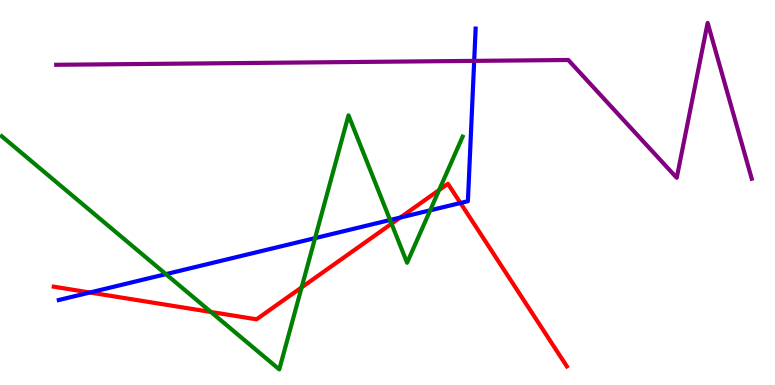[{'lines': ['blue', 'red'], 'intersections': [{'x': 1.16, 'y': 2.4}, {'x': 5.16, 'y': 4.35}, {'x': 5.94, 'y': 4.73}]}, {'lines': ['green', 'red'], 'intersections': [{'x': 2.72, 'y': 1.9}, {'x': 3.89, 'y': 2.54}, {'x': 5.05, 'y': 4.19}, {'x': 5.67, 'y': 5.06}]}, {'lines': ['purple', 'red'], 'intersections': []}, {'lines': ['blue', 'green'], 'intersections': [{'x': 2.14, 'y': 2.88}, {'x': 4.07, 'y': 3.81}, {'x': 5.03, 'y': 4.29}, {'x': 5.55, 'y': 4.54}]}, {'lines': ['blue', 'purple'], 'intersections': [{'x': 6.12, 'y': 8.42}]}, {'lines': ['green', 'purple'], 'intersections': []}]